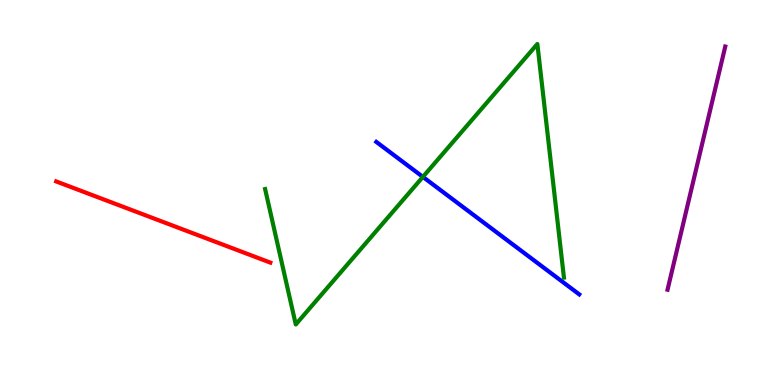[{'lines': ['blue', 'red'], 'intersections': []}, {'lines': ['green', 'red'], 'intersections': []}, {'lines': ['purple', 'red'], 'intersections': []}, {'lines': ['blue', 'green'], 'intersections': [{'x': 5.46, 'y': 5.41}]}, {'lines': ['blue', 'purple'], 'intersections': []}, {'lines': ['green', 'purple'], 'intersections': []}]